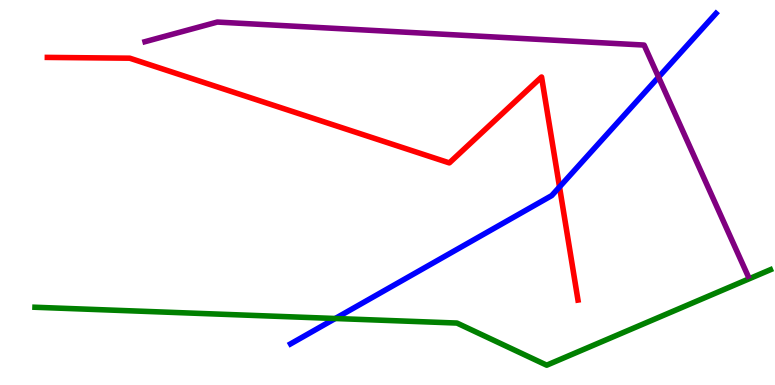[{'lines': ['blue', 'red'], 'intersections': [{'x': 7.22, 'y': 5.14}]}, {'lines': ['green', 'red'], 'intersections': []}, {'lines': ['purple', 'red'], 'intersections': []}, {'lines': ['blue', 'green'], 'intersections': [{'x': 4.33, 'y': 1.73}]}, {'lines': ['blue', 'purple'], 'intersections': [{'x': 8.5, 'y': 8.0}]}, {'lines': ['green', 'purple'], 'intersections': []}]